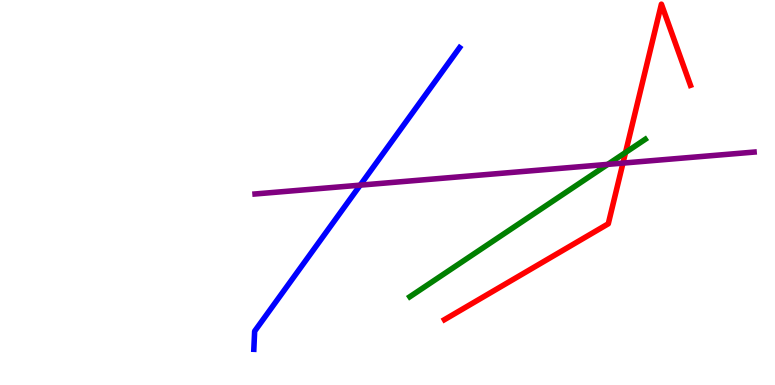[{'lines': ['blue', 'red'], 'intersections': []}, {'lines': ['green', 'red'], 'intersections': [{'x': 8.07, 'y': 6.04}]}, {'lines': ['purple', 'red'], 'intersections': [{'x': 8.04, 'y': 5.76}]}, {'lines': ['blue', 'green'], 'intersections': []}, {'lines': ['blue', 'purple'], 'intersections': [{'x': 4.65, 'y': 5.19}]}, {'lines': ['green', 'purple'], 'intersections': [{'x': 7.84, 'y': 5.73}]}]